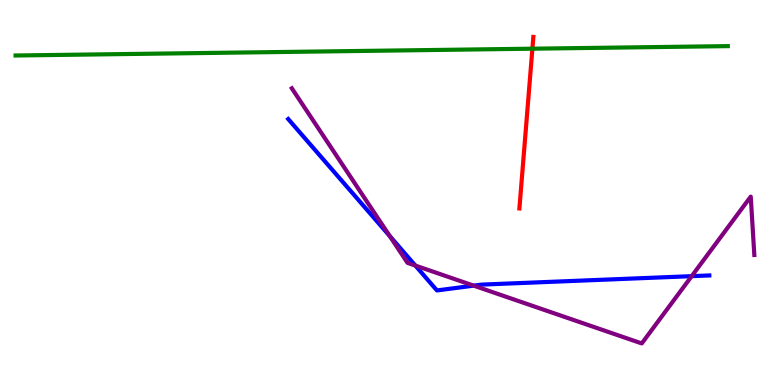[{'lines': ['blue', 'red'], 'intersections': []}, {'lines': ['green', 'red'], 'intersections': [{'x': 6.87, 'y': 8.74}]}, {'lines': ['purple', 'red'], 'intersections': []}, {'lines': ['blue', 'green'], 'intersections': []}, {'lines': ['blue', 'purple'], 'intersections': [{'x': 5.03, 'y': 3.87}, {'x': 5.36, 'y': 3.1}, {'x': 6.11, 'y': 2.58}, {'x': 8.93, 'y': 2.83}]}, {'lines': ['green', 'purple'], 'intersections': []}]